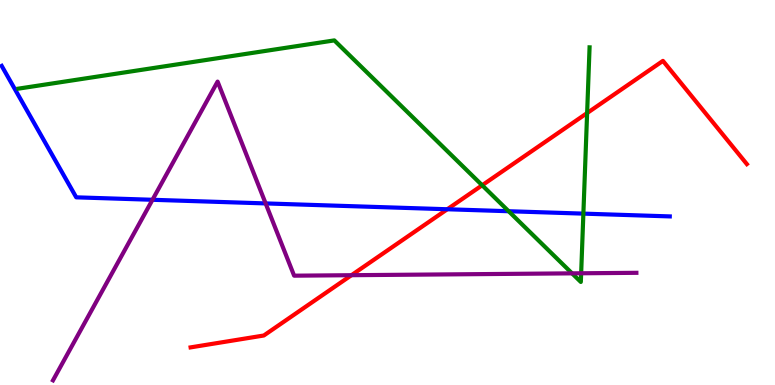[{'lines': ['blue', 'red'], 'intersections': [{'x': 5.77, 'y': 4.56}]}, {'lines': ['green', 'red'], 'intersections': [{'x': 6.22, 'y': 5.19}, {'x': 7.58, 'y': 7.06}]}, {'lines': ['purple', 'red'], 'intersections': [{'x': 4.53, 'y': 2.85}]}, {'lines': ['blue', 'green'], 'intersections': [{'x': 6.56, 'y': 4.51}, {'x': 7.53, 'y': 4.45}]}, {'lines': ['blue', 'purple'], 'intersections': [{'x': 1.97, 'y': 4.81}, {'x': 3.43, 'y': 4.72}]}, {'lines': ['green', 'purple'], 'intersections': [{'x': 7.38, 'y': 2.9}, {'x': 7.5, 'y': 2.9}]}]